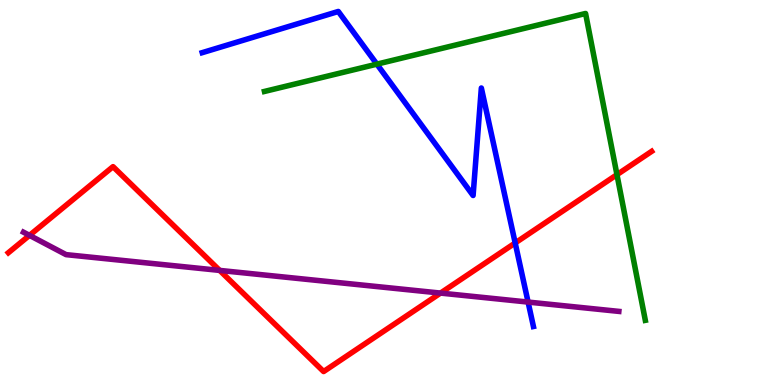[{'lines': ['blue', 'red'], 'intersections': [{'x': 6.65, 'y': 3.69}]}, {'lines': ['green', 'red'], 'intersections': [{'x': 7.96, 'y': 5.46}]}, {'lines': ['purple', 'red'], 'intersections': [{'x': 0.38, 'y': 3.89}, {'x': 2.83, 'y': 2.98}, {'x': 5.68, 'y': 2.39}]}, {'lines': ['blue', 'green'], 'intersections': [{'x': 4.86, 'y': 8.33}]}, {'lines': ['blue', 'purple'], 'intersections': [{'x': 6.81, 'y': 2.15}]}, {'lines': ['green', 'purple'], 'intersections': []}]